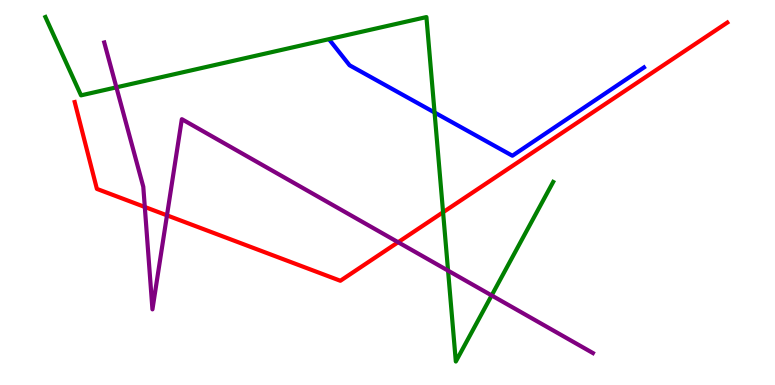[{'lines': ['blue', 'red'], 'intersections': []}, {'lines': ['green', 'red'], 'intersections': [{'x': 5.72, 'y': 4.49}]}, {'lines': ['purple', 'red'], 'intersections': [{'x': 1.87, 'y': 4.62}, {'x': 2.15, 'y': 4.41}, {'x': 5.14, 'y': 3.71}]}, {'lines': ['blue', 'green'], 'intersections': [{'x': 5.61, 'y': 7.08}]}, {'lines': ['blue', 'purple'], 'intersections': []}, {'lines': ['green', 'purple'], 'intersections': [{'x': 1.5, 'y': 7.73}, {'x': 5.78, 'y': 2.97}, {'x': 6.34, 'y': 2.33}]}]